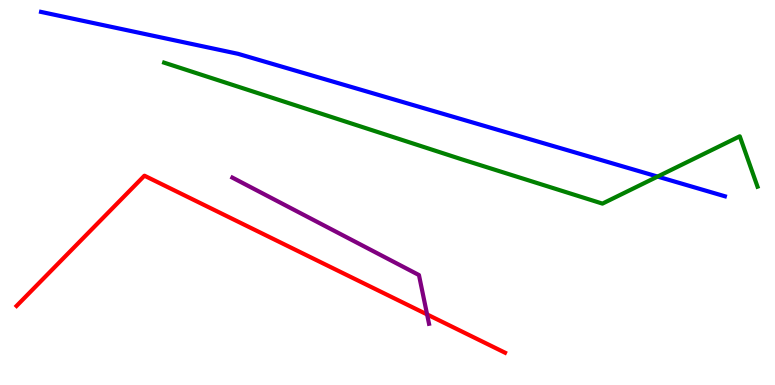[{'lines': ['blue', 'red'], 'intersections': []}, {'lines': ['green', 'red'], 'intersections': []}, {'lines': ['purple', 'red'], 'intersections': [{'x': 5.51, 'y': 1.83}]}, {'lines': ['blue', 'green'], 'intersections': [{'x': 8.49, 'y': 5.41}]}, {'lines': ['blue', 'purple'], 'intersections': []}, {'lines': ['green', 'purple'], 'intersections': []}]